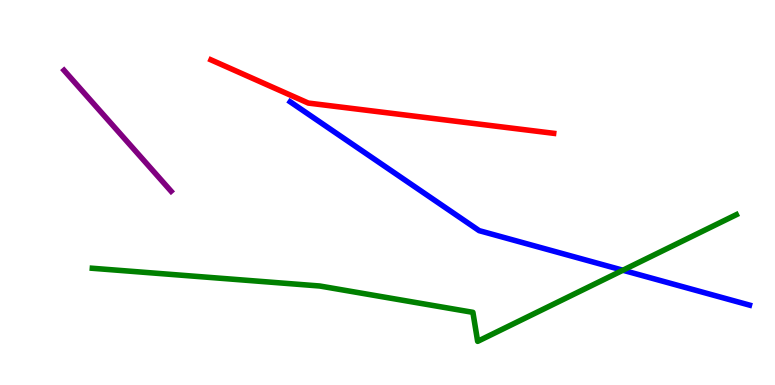[{'lines': ['blue', 'red'], 'intersections': []}, {'lines': ['green', 'red'], 'intersections': []}, {'lines': ['purple', 'red'], 'intersections': []}, {'lines': ['blue', 'green'], 'intersections': [{'x': 8.04, 'y': 2.98}]}, {'lines': ['blue', 'purple'], 'intersections': []}, {'lines': ['green', 'purple'], 'intersections': []}]